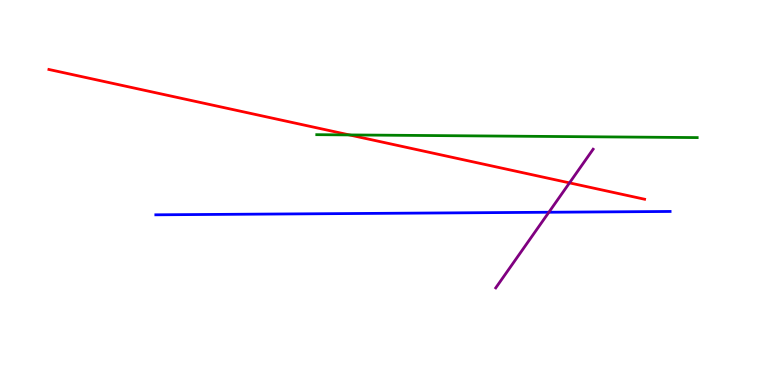[{'lines': ['blue', 'red'], 'intersections': []}, {'lines': ['green', 'red'], 'intersections': [{'x': 4.51, 'y': 6.5}]}, {'lines': ['purple', 'red'], 'intersections': [{'x': 7.35, 'y': 5.25}]}, {'lines': ['blue', 'green'], 'intersections': []}, {'lines': ['blue', 'purple'], 'intersections': [{'x': 7.08, 'y': 4.49}]}, {'lines': ['green', 'purple'], 'intersections': []}]